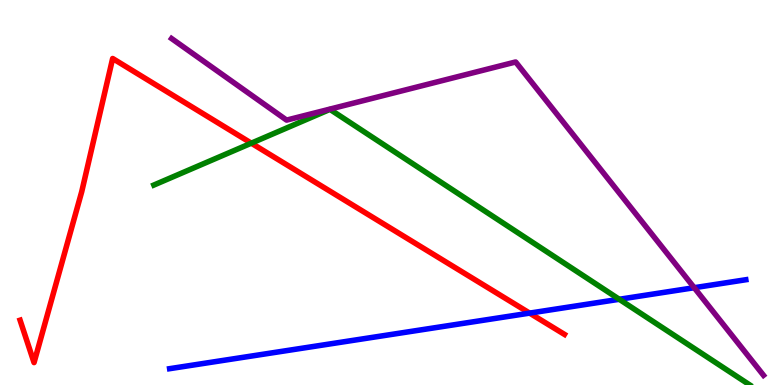[{'lines': ['blue', 'red'], 'intersections': [{'x': 6.83, 'y': 1.87}]}, {'lines': ['green', 'red'], 'intersections': [{'x': 3.24, 'y': 6.28}]}, {'lines': ['purple', 'red'], 'intersections': []}, {'lines': ['blue', 'green'], 'intersections': [{'x': 7.99, 'y': 2.23}]}, {'lines': ['blue', 'purple'], 'intersections': [{'x': 8.96, 'y': 2.53}]}, {'lines': ['green', 'purple'], 'intersections': []}]